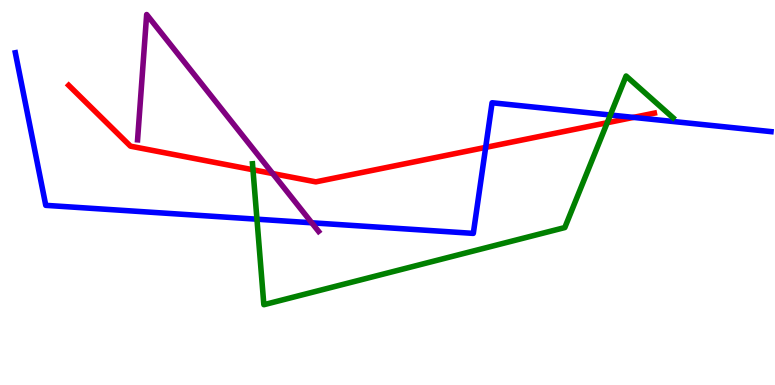[{'lines': ['blue', 'red'], 'intersections': [{'x': 6.27, 'y': 6.17}, {'x': 8.17, 'y': 6.95}]}, {'lines': ['green', 'red'], 'intersections': [{'x': 3.26, 'y': 5.59}, {'x': 7.83, 'y': 6.81}]}, {'lines': ['purple', 'red'], 'intersections': [{'x': 3.52, 'y': 5.49}]}, {'lines': ['blue', 'green'], 'intersections': [{'x': 3.32, 'y': 4.31}, {'x': 7.88, 'y': 7.01}]}, {'lines': ['blue', 'purple'], 'intersections': [{'x': 4.02, 'y': 4.21}]}, {'lines': ['green', 'purple'], 'intersections': []}]